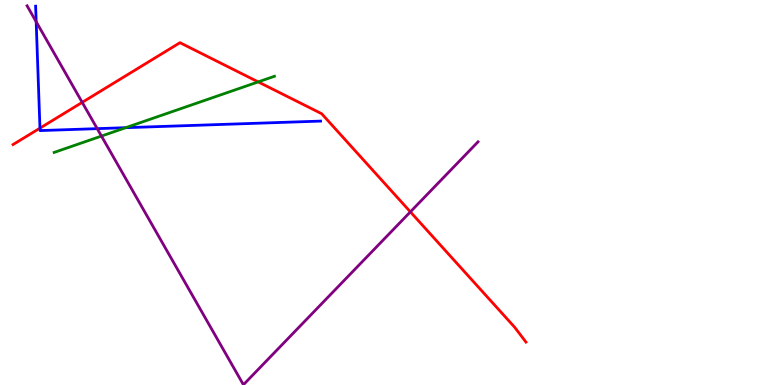[{'lines': ['blue', 'red'], 'intersections': [{'x': 0.516, 'y': 6.67}]}, {'lines': ['green', 'red'], 'intersections': [{'x': 3.33, 'y': 7.87}]}, {'lines': ['purple', 'red'], 'intersections': [{'x': 1.06, 'y': 7.34}, {'x': 5.3, 'y': 4.5}]}, {'lines': ['blue', 'green'], 'intersections': [{'x': 1.62, 'y': 6.68}]}, {'lines': ['blue', 'purple'], 'intersections': [{'x': 0.467, 'y': 9.44}, {'x': 1.25, 'y': 6.66}]}, {'lines': ['green', 'purple'], 'intersections': [{'x': 1.31, 'y': 6.47}]}]